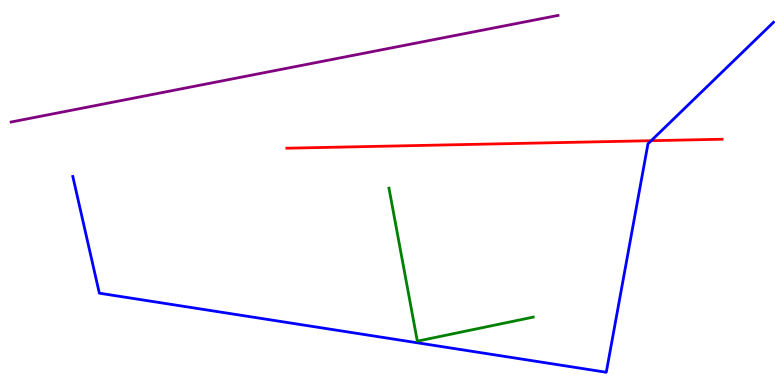[{'lines': ['blue', 'red'], 'intersections': [{'x': 8.4, 'y': 6.35}]}, {'lines': ['green', 'red'], 'intersections': []}, {'lines': ['purple', 'red'], 'intersections': []}, {'lines': ['blue', 'green'], 'intersections': []}, {'lines': ['blue', 'purple'], 'intersections': []}, {'lines': ['green', 'purple'], 'intersections': []}]